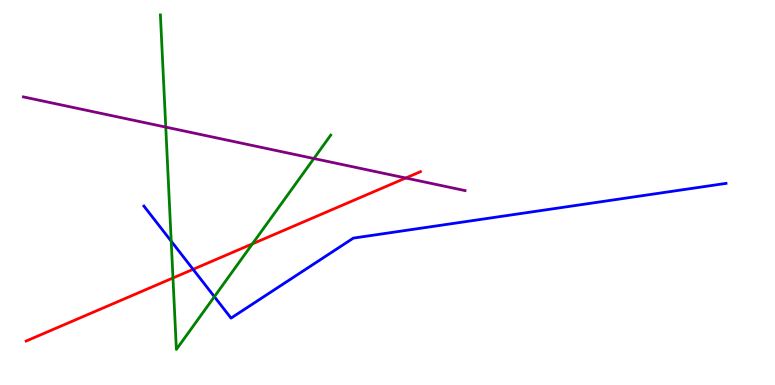[{'lines': ['blue', 'red'], 'intersections': [{'x': 2.49, 'y': 3.0}]}, {'lines': ['green', 'red'], 'intersections': [{'x': 2.23, 'y': 2.78}, {'x': 3.26, 'y': 3.67}]}, {'lines': ['purple', 'red'], 'intersections': [{'x': 5.24, 'y': 5.38}]}, {'lines': ['blue', 'green'], 'intersections': [{'x': 2.21, 'y': 3.74}, {'x': 2.77, 'y': 2.29}]}, {'lines': ['blue', 'purple'], 'intersections': []}, {'lines': ['green', 'purple'], 'intersections': [{'x': 2.14, 'y': 6.7}, {'x': 4.05, 'y': 5.88}]}]